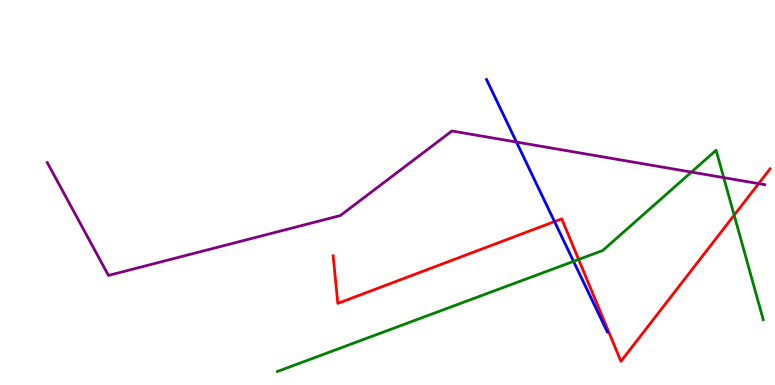[{'lines': ['blue', 'red'], 'intersections': [{'x': 7.15, 'y': 4.24}]}, {'lines': ['green', 'red'], 'intersections': [{'x': 7.47, 'y': 3.26}, {'x': 9.47, 'y': 4.41}]}, {'lines': ['purple', 'red'], 'intersections': [{'x': 9.79, 'y': 5.23}]}, {'lines': ['blue', 'green'], 'intersections': [{'x': 7.4, 'y': 3.21}]}, {'lines': ['blue', 'purple'], 'intersections': [{'x': 6.66, 'y': 6.31}]}, {'lines': ['green', 'purple'], 'intersections': [{'x': 8.92, 'y': 5.53}, {'x': 9.34, 'y': 5.39}]}]